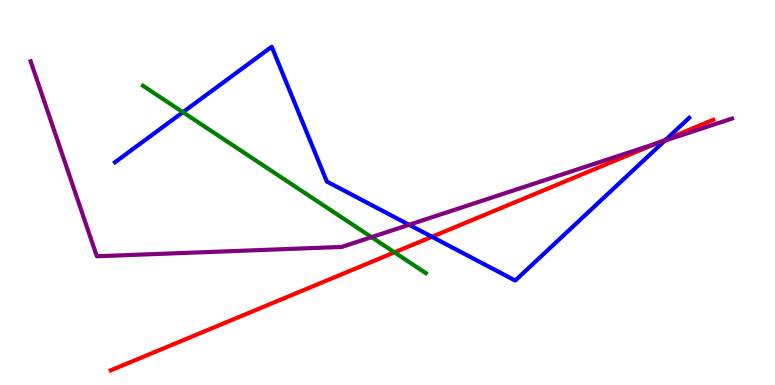[{'lines': ['blue', 'red'], 'intersections': [{'x': 5.57, 'y': 3.85}, {'x': 8.59, 'y': 6.38}]}, {'lines': ['green', 'red'], 'intersections': [{'x': 5.09, 'y': 3.45}]}, {'lines': ['purple', 'red'], 'intersections': [{'x': 8.47, 'y': 6.28}]}, {'lines': ['blue', 'green'], 'intersections': [{'x': 2.36, 'y': 7.09}]}, {'lines': ['blue', 'purple'], 'intersections': [{'x': 5.28, 'y': 4.16}, {'x': 8.58, 'y': 6.35}]}, {'lines': ['green', 'purple'], 'intersections': [{'x': 4.79, 'y': 3.84}]}]